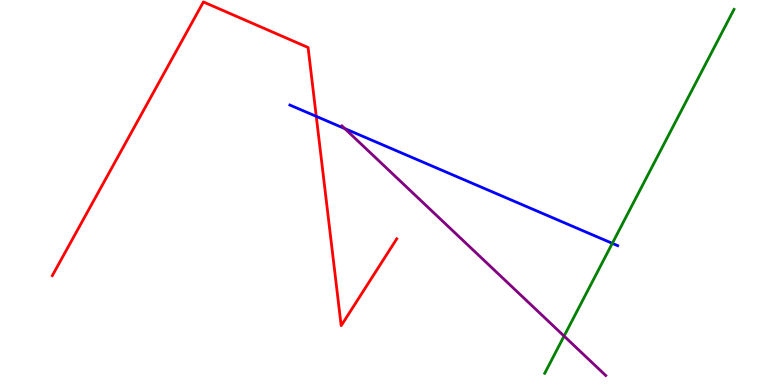[{'lines': ['blue', 'red'], 'intersections': [{'x': 4.08, 'y': 6.98}]}, {'lines': ['green', 'red'], 'intersections': []}, {'lines': ['purple', 'red'], 'intersections': []}, {'lines': ['blue', 'green'], 'intersections': [{'x': 7.9, 'y': 3.68}]}, {'lines': ['blue', 'purple'], 'intersections': [{'x': 4.45, 'y': 6.66}]}, {'lines': ['green', 'purple'], 'intersections': [{'x': 7.28, 'y': 1.27}]}]